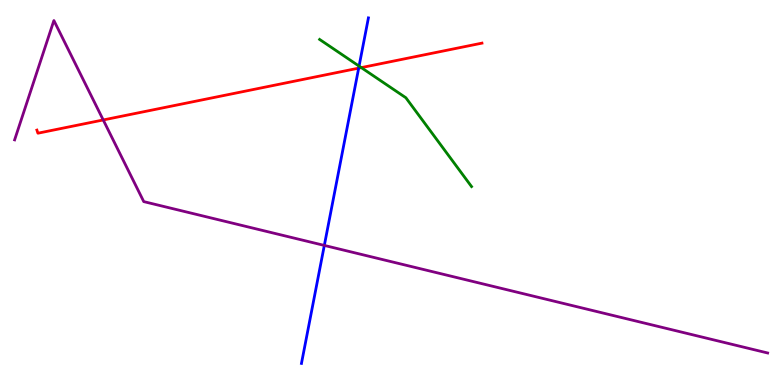[{'lines': ['blue', 'red'], 'intersections': [{'x': 4.63, 'y': 8.23}]}, {'lines': ['green', 'red'], 'intersections': [{'x': 4.66, 'y': 8.24}]}, {'lines': ['purple', 'red'], 'intersections': [{'x': 1.33, 'y': 6.88}]}, {'lines': ['blue', 'green'], 'intersections': [{'x': 4.63, 'y': 8.28}]}, {'lines': ['blue', 'purple'], 'intersections': [{'x': 4.18, 'y': 3.63}]}, {'lines': ['green', 'purple'], 'intersections': []}]